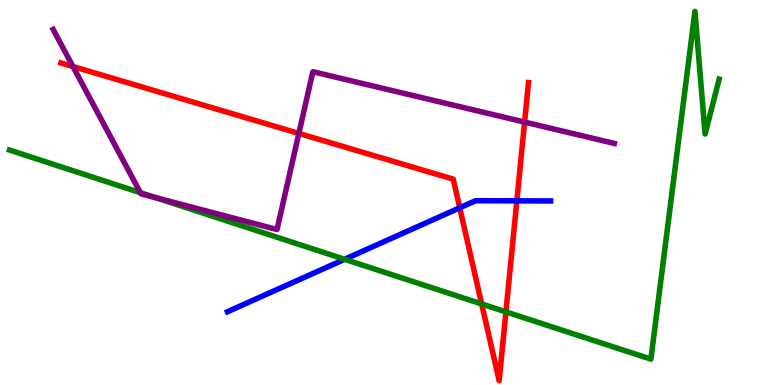[{'lines': ['blue', 'red'], 'intersections': [{'x': 5.93, 'y': 4.6}, {'x': 6.67, 'y': 4.78}]}, {'lines': ['green', 'red'], 'intersections': [{'x': 6.22, 'y': 2.1}, {'x': 6.53, 'y': 1.9}]}, {'lines': ['purple', 'red'], 'intersections': [{'x': 0.941, 'y': 8.27}, {'x': 3.86, 'y': 6.53}, {'x': 6.77, 'y': 6.83}]}, {'lines': ['blue', 'green'], 'intersections': [{'x': 4.45, 'y': 3.27}]}, {'lines': ['blue', 'purple'], 'intersections': []}, {'lines': ['green', 'purple'], 'intersections': [{'x': 1.81, 'y': 4.99}, {'x': 2.0, 'y': 4.87}]}]